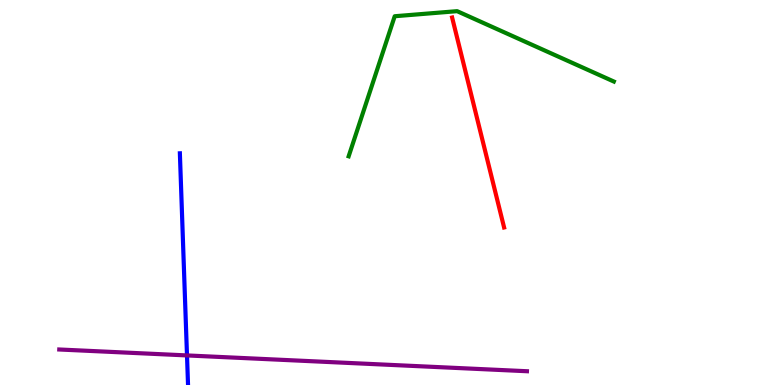[{'lines': ['blue', 'red'], 'intersections': []}, {'lines': ['green', 'red'], 'intersections': []}, {'lines': ['purple', 'red'], 'intersections': []}, {'lines': ['blue', 'green'], 'intersections': []}, {'lines': ['blue', 'purple'], 'intersections': [{'x': 2.41, 'y': 0.768}]}, {'lines': ['green', 'purple'], 'intersections': []}]